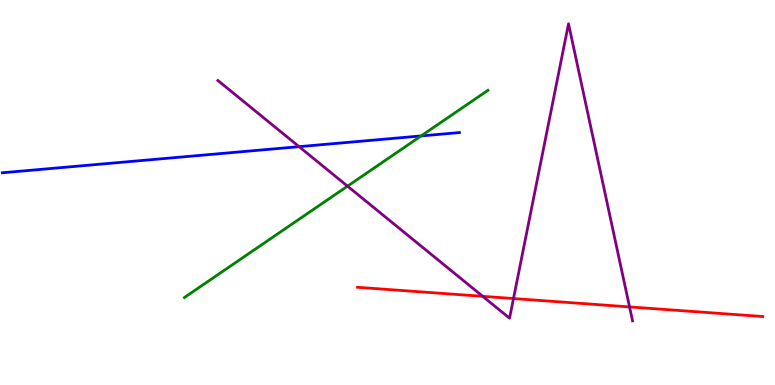[{'lines': ['blue', 'red'], 'intersections': []}, {'lines': ['green', 'red'], 'intersections': []}, {'lines': ['purple', 'red'], 'intersections': [{'x': 6.23, 'y': 2.3}, {'x': 6.63, 'y': 2.25}, {'x': 8.12, 'y': 2.03}]}, {'lines': ['blue', 'green'], 'intersections': [{'x': 5.43, 'y': 6.47}]}, {'lines': ['blue', 'purple'], 'intersections': [{'x': 3.86, 'y': 6.19}]}, {'lines': ['green', 'purple'], 'intersections': [{'x': 4.48, 'y': 5.16}]}]